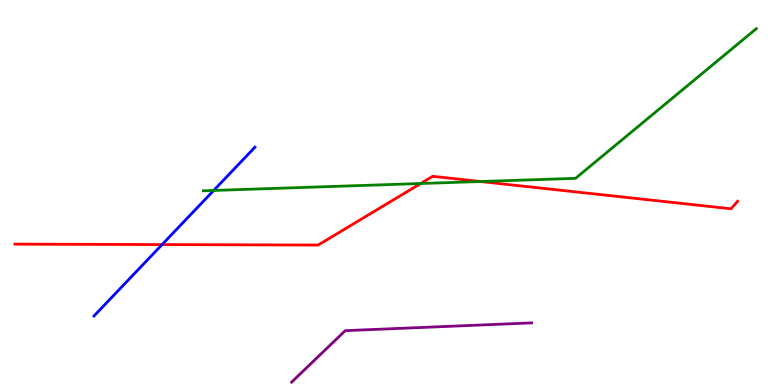[{'lines': ['blue', 'red'], 'intersections': [{'x': 2.09, 'y': 3.65}]}, {'lines': ['green', 'red'], 'intersections': [{'x': 5.43, 'y': 5.23}, {'x': 6.2, 'y': 5.29}]}, {'lines': ['purple', 'red'], 'intersections': []}, {'lines': ['blue', 'green'], 'intersections': [{'x': 2.76, 'y': 5.05}]}, {'lines': ['blue', 'purple'], 'intersections': []}, {'lines': ['green', 'purple'], 'intersections': []}]